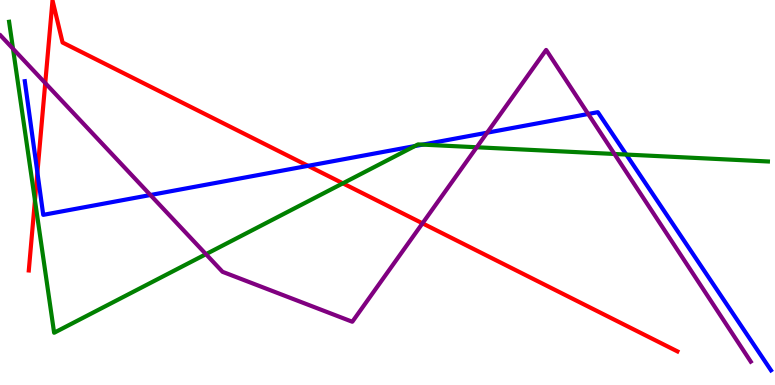[{'lines': ['blue', 'red'], 'intersections': [{'x': 0.482, 'y': 5.52}, {'x': 3.97, 'y': 5.69}]}, {'lines': ['green', 'red'], 'intersections': [{'x': 0.451, 'y': 4.8}, {'x': 4.42, 'y': 5.24}]}, {'lines': ['purple', 'red'], 'intersections': [{'x': 0.584, 'y': 7.84}, {'x': 5.45, 'y': 4.2}]}, {'lines': ['blue', 'green'], 'intersections': [{'x': 5.35, 'y': 6.21}, {'x': 5.45, 'y': 6.24}, {'x': 8.08, 'y': 5.99}]}, {'lines': ['blue', 'purple'], 'intersections': [{'x': 1.94, 'y': 4.93}, {'x': 6.29, 'y': 6.55}, {'x': 7.59, 'y': 7.04}]}, {'lines': ['green', 'purple'], 'intersections': [{'x': 0.168, 'y': 8.73}, {'x': 2.66, 'y': 3.4}, {'x': 6.15, 'y': 6.17}, {'x': 7.93, 'y': 6.0}]}]